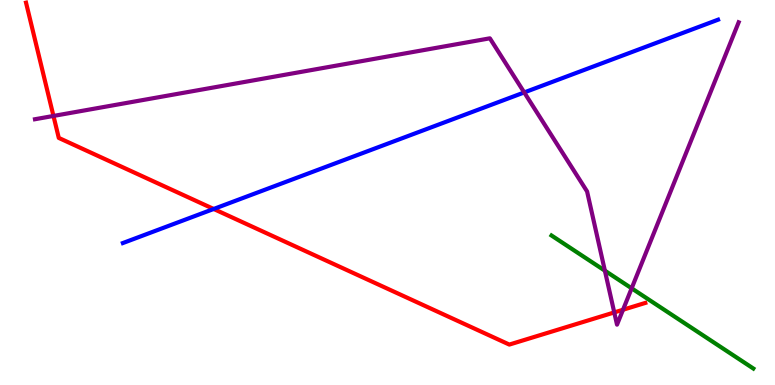[{'lines': ['blue', 'red'], 'intersections': [{'x': 2.76, 'y': 4.57}]}, {'lines': ['green', 'red'], 'intersections': []}, {'lines': ['purple', 'red'], 'intersections': [{'x': 0.69, 'y': 6.99}, {'x': 7.93, 'y': 1.88}, {'x': 8.04, 'y': 1.95}]}, {'lines': ['blue', 'green'], 'intersections': []}, {'lines': ['blue', 'purple'], 'intersections': [{'x': 6.76, 'y': 7.6}]}, {'lines': ['green', 'purple'], 'intersections': [{'x': 7.8, 'y': 2.97}, {'x': 8.15, 'y': 2.51}]}]